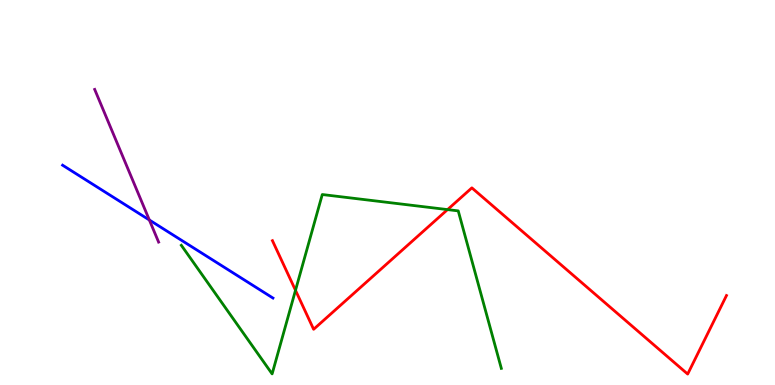[{'lines': ['blue', 'red'], 'intersections': []}, {'lines': ['green', 'red'], 'intersections': [{'x': 3.81, 'y': 2.46}, {'x': 5.77, 'y': 4.56}]}, {'lines': ['purple', 'red'], 'intersections': []}, {'lines': ['blue', 'green'], 'intersections': []}, {'lines': ['blue', 'purple'], 'intersections': [{'x': 1.93, 'y': 4.29}]}, {'lines': ['green', 'purple'], 'intersections': []}]